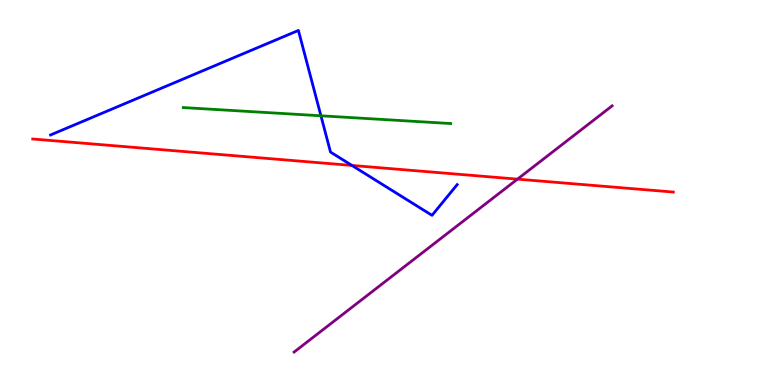[{'lines': ['blue', 'red'], 'intersections': [{'x': 4.54, 'y': 5.7}]}, {'lines': ['green', 'red'], 'intersections': []}, {'lines': ['purple', 'red'], 'intersections': [{'x': 6.68, 'y': 5.35}]}, {'lines': ['blue', 'green'], 'intersections': [{'x': 4.14, 'y': 6.99}]}, {'lines': ['blue', 'purple'], 'intersections': []}, {'lines': ['green', 'purple'], 'intersections': []}]